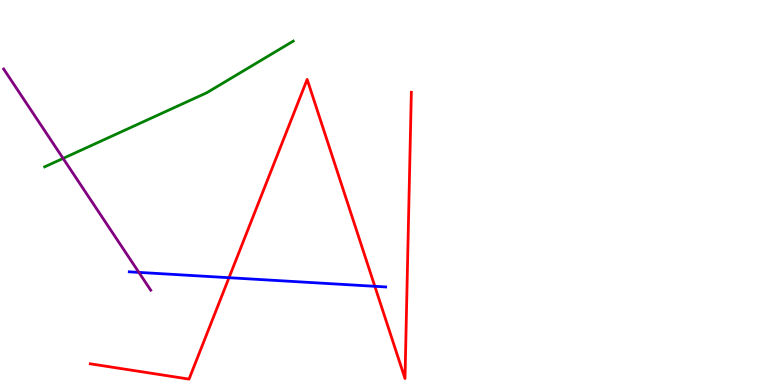[{'lines': ['blue', 'red'], 'intersections': [{'x': 2.95, 'y': 2.79}, {'x': 4.84, 'y': 2.56}]}, {'lines': ['green', 'red'], 'intersections': []}, {'lines': ['purple', 'red'], 'intersections': []}, {'lines': ['blue', 'green'], 'intersections': []}, {'lines': ['blue', 'purple'], 'intersections': [{'x': 1.79, 'y': 2.93}]}, {'lines': ['green', 'purple'], 'intersections': [{'x': 0.814, 'y': 5.89}]}]